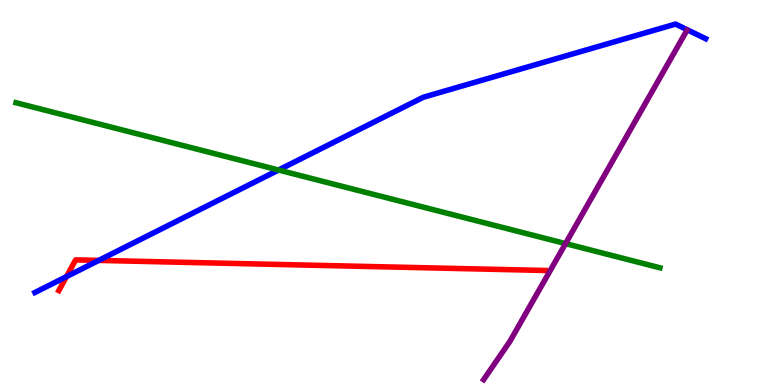[{'lines': ['blue', 'red'], 'intersections': [{'x': 0.858, 'y': 2.81}, {'x': 1.27, 'y': 3.24}]}, {'lines': ['green', 'red'], 'intersections': []}, {'lines': ['purple', 'red'], 'intersections': []}, {'lines': ['blue', 'green'], 'intersections': [{'x': 3.59, 'y': 5.58}]}, {'lines': ['blue', 'purple'], 'intersections': []}, {'lines': ['green', 'purple'], 'intersections': [{'x': 7.3, 'y': 3.67}]}]